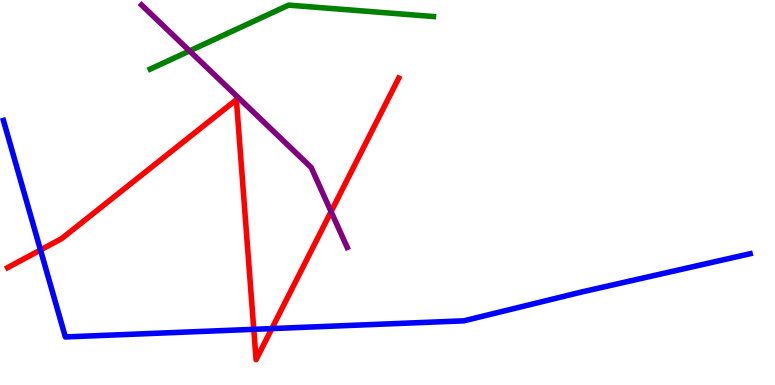[{'lines': ['blue', 'red'], 'intersections': [{'x': 0.522, 'y': 3.51}, {'x': 3.27, 'y': 1.45}, {'x': 3.51, 'y': 1.47}]}, {'lines': ['green', 'red'], 'intersections': []}, {'lines': ['purple', 'red'], 'intersections': [{'x': 4.27, 'y': 4.5}]}, {'lines': ['blue', 'green'], 'intersections': []}, {'lines': ['blue', 'purple'], 'intersections': []}, {'lines': ['green', 'purple'], 'intersections': [{'x': 2.45, 'y': 8.68}]}]